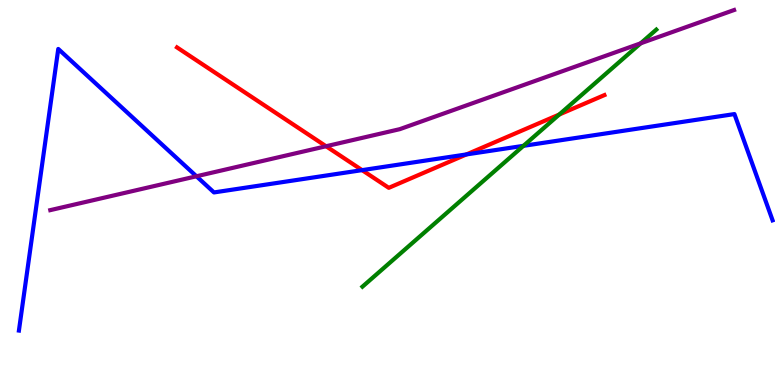[{'lines': ['blue', 'red'], 'intersections': [{'x': 4.67, 'y': 5.58}, {'x': 6.02, 'y': 5.99}]}, {'lines': ['green', 'red'], 'intersections': [{'x': 7.22, 'y': 7.03}]}, {'lines': ['purple', 'red'], 'intersections': [{'x': 4.21, 'y': 6.2}]}, {'lines': ['blue', 'green'], 'intersections': [{'x': 6.75, 'y': 6.21}]}, {'lines': ['blue', 'purple'], 'intersections': [{'x': 2.53, 'y': 5.42}]}, {'lines': ['green', 'purple'], 'intersections': [{'x': 8.27, 'y': 8.87}]}]